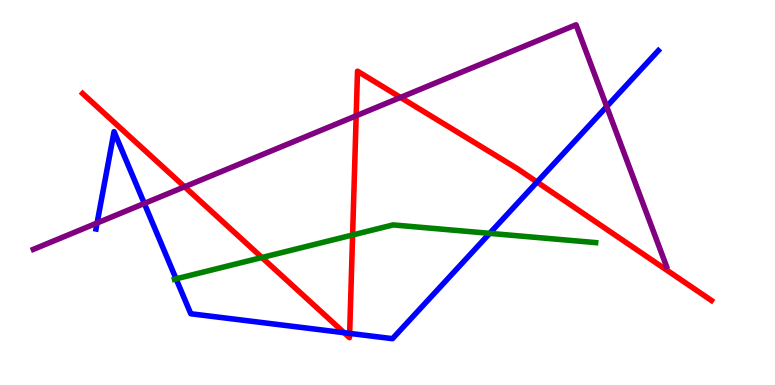[{'lines': ['blue', 'red'], 'intersections': [{'x': 4.44, 'y': 1.36}, {'x': 4.51, 'y': 1.34}, {'x': 6.93, 'y': 5.27}]}, {'lines': ['green', 'red'], 'intersections': [{'x': 3.38, 'y': 3.31}, {'x': 4.55, 'y': 3.9}]}, {'lines': ['purple', 'red'], 'intersections': [{'x': 2.38, 'y': 5.15}, {'x': 4.6, 'y': 6.99}, {'x': 5.17, 'y': 7.47}]}, {'lines': ['blue', 'green'], 'intersections': [{'x': 2.27, 'y': 2.76}, {'x': 6.32, 'y': 3.94}]}, {'lines': ['blue', 'purple'], 'intersections': [{'x': 1.25, 'y': 4.21}, {'x': 1.86, 'y': 4.72}, {'x': 7.83, 'y': 7.23}]}, {'lines': ['green', 'purple'], 'intersections': []}]